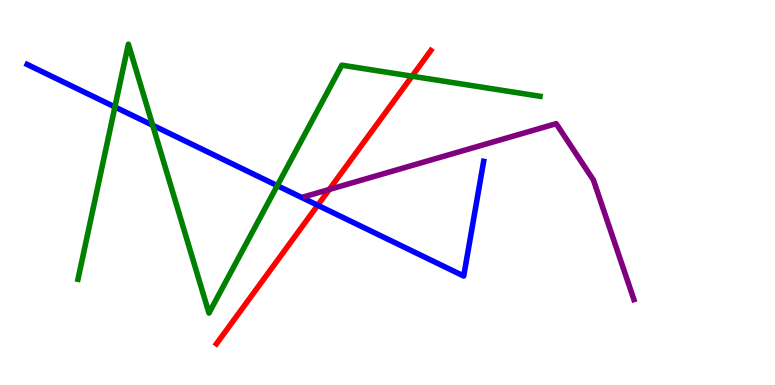[{'lines': ['blue', 'red'], 'intersections': [{'x': 4.1, 'y': 4.67}]}, {'lines': ['green', 'red'], 'intersections': [{'x': 5.32, 'y': 8.02}]}, {'lines': ['purple', 'red'], 'intersections': [{'x': 4.25, 'y': 5.08}]}, {'lines': ['blue', 'green'], 'intersections': [{'x': 1.48, 'y': 7.22}, {'x': 1.97, 'y': 6.75}, {'x': 3.58, 'y': 5.18}]}, {'lines': ['blue', 'purple'], 'intersections': []}, {'lines': ['green', 'purple'], 'intersections': []}]